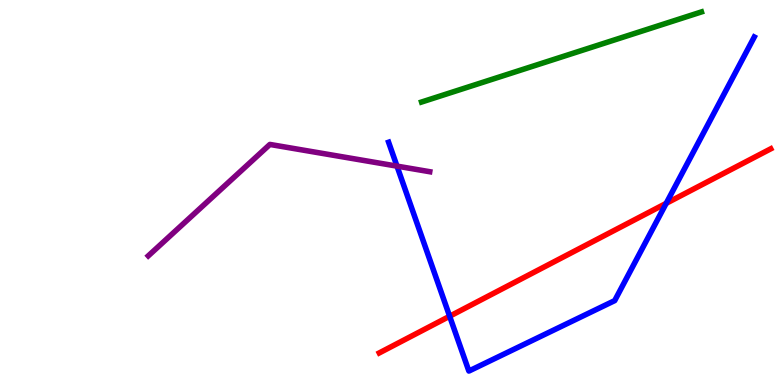[{'lines': ['blue', 'red'], 'intersections': [{'x': 5.8, 'y': 1.79}, {'x': 8.6, 'y': 4.72}]}, {'lines': ['green', 'red'], 'intersections': []}, {'lines': ['purple', 'red'], 'intersections': []}, {'lines': ['blue', 'green'], 'intersections': []}, {'lines': ['blue', 'purple'], 'intersections': [{'x': 5.12, 'y': 5.69}]}, {'lines': ['green', 'purple'], 'intersections': []}]